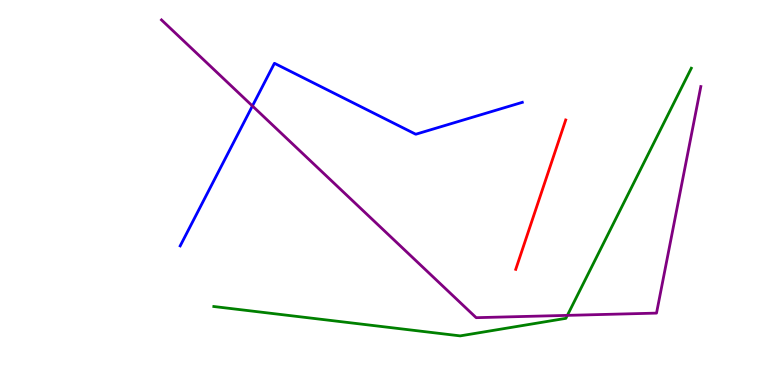[{'lines': ['blue', 'red'], 'intersections': []}, {'lines': ['green', 'red'], 'intersections': []}, {'lines': ['purple', 'red'], 'intersections': []}, {'lines': ['blue', 'green'], 'intersections': []}, {'lines': ['blue', 'purple'], 'intersections': [{'x': 3.26, 'y': 7.25}]}, {'lines': ['green', 'purple'], 'intersections': [{'x': 7.32, 'y': 1.81}]}]